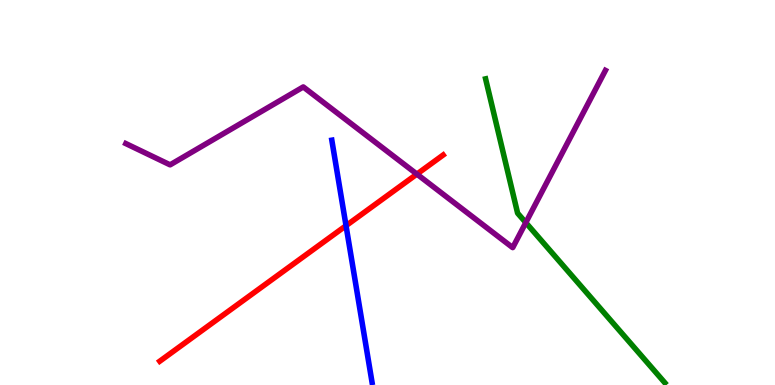[{'lines': ['blue', 'red'], 'intersections': [{'x': 4.46, 'y': 4.14}]}, {'lines': ['green', 'red'], 'intersections': []}, {'lines': ['purple', 'red'], 'intersections': [{'x': 5.38, 'y': 5.48}]}, {'lines': ['blue', 'green'], 'intersections': []}, {'lines': ['blue', 'purple'], 'intersections': []}, {'lines': ['green', 'purple'], 'intersections': [{'x': 6.78, 'y': 4.22}]}]